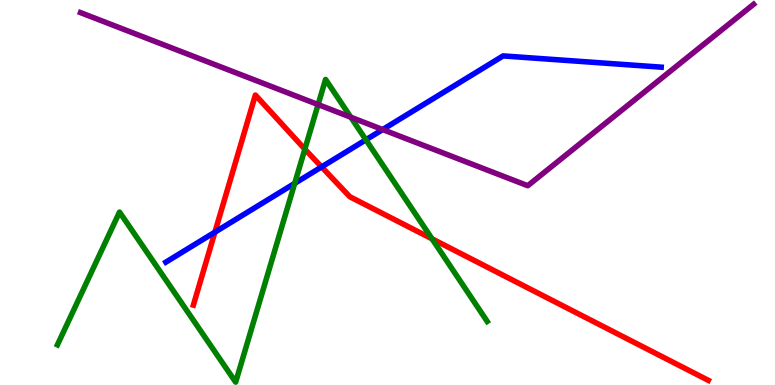[{'lines': ['blue', 'red'], 'intersections': [{'x': 2.77, 'y': 3.97}, {'x': 4.15, 'y': 5.66}]}, {'lines': ['green', 'red'], 'intersections': [{'x': 3.93, 'y': 6.13}, {'x': 5.57, 'y': 3.8}]}, {'lines': ['purple', 'red'], 'intersections': []}, {'lines': ['blue', 'green'], 'intersections': [{'x': 3.8, 'y': 5.24}, {'x': 4.72, 'y': 6.37}]}, {'lines': ['blue', 'purple'], 'intersections': [{'x': 4.94, 'y': 6.63}]}, {'lines': ['green', 'purple'], 'intersections': [{'x': 4.1, 'y': 7.28}, {'x': 4.53, 'y': 6.95}]}]